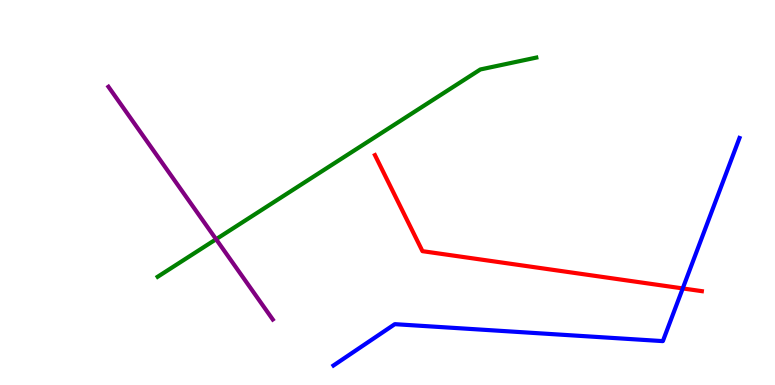[{'lines': ['blue', 'red'], 'intersections': [{'x': 8.81, 'y': 2.51}]}, {'lines': ['green', 'red'], 'intersections': []}, {'lines': ['purple', 'red'], 'intersections': []}, {'lines': ['blue', 'green'], 'intersections': []}, {'lines': ['blue', 'purple'], 'intersections': []}, {'lines': ['green', 'purple'], 'intersections': [{'x': 2.79, 'y': 3.79}]}]